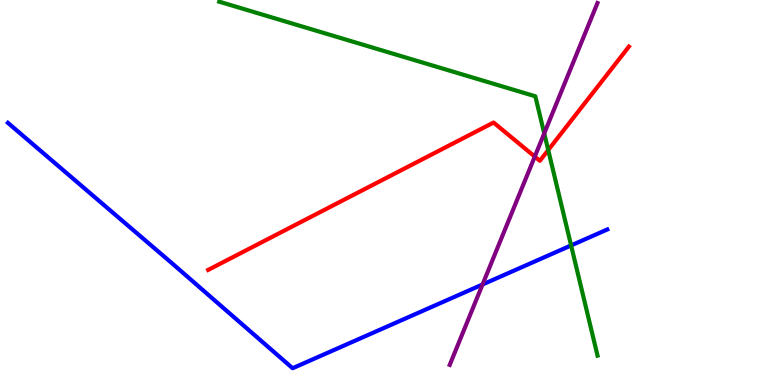[{'lines': ['blue', 'red'], 'intersections': []}, {'lines': ['green', 'red'], 'intersections': [{'x': 7.07, 'y': 6.1}]}, {'lines': ['purple', 'red'], 'intersections': [{'x': 6.9, 'y': 5.93}]}, {'lines': ['blue', 'green'], 'intersections': [{'x': 7.37, 'y': 3.63}]}, {'lines': ['blue', 'purple'], 'intersections': [{'x': 6.23, 'y': 2.61}]}, {'lines': ['green', 'purple'], 'intersections': [{'x': 7.02, 'y': 6.53}]}]